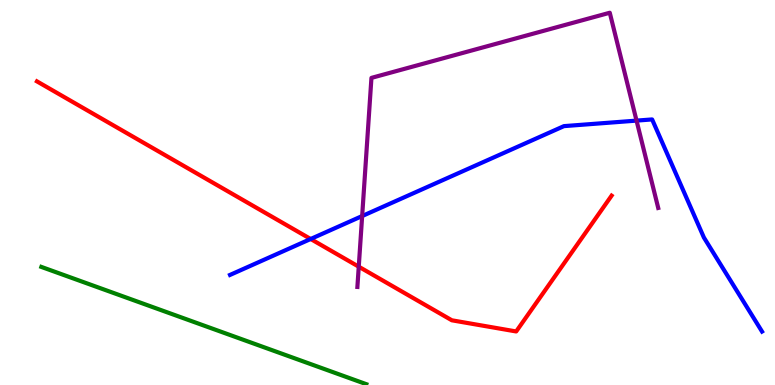[{'lines': ['blue', 'red'], 'intersections': [{'x': 4.01, 'y': 3.79}]}, {'lines': ['green', 'red'], 'intersections': []}, {'lines': ['purple', 'red'], 'intersections': [{'x': 4.63, 'y': 3.07}]}, {'lines': ['blue', 'green'], 'intersections': []}, {'lines': ['blue', 'purple'], 'intersections': [{'x': 4.67, 'y': 4.39}, {'x': 8.21, 'y': 6.87}]}, {'lines': ['green', 'purple'], 'intersections': []}]